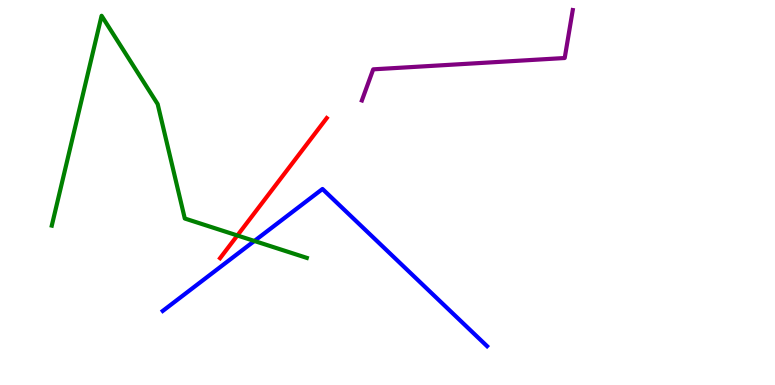[{'lines': ['blue', 'red'], 'intersections': []}, {'lines': ['green', 'red'], 'intersections': [{'x': 3.06, 'y': 3.88}]}, {'lines': ['purple', 'red'], 'intersections': []}, {'lines': ['blue', 'green'], 'intersections': [{'x': 3.28, 'y': 3.74}]}, {'lines': ['blue', 'purple'], 'intersections': []}, {'lines': ['green', 'purple'], 'intersections': []}]